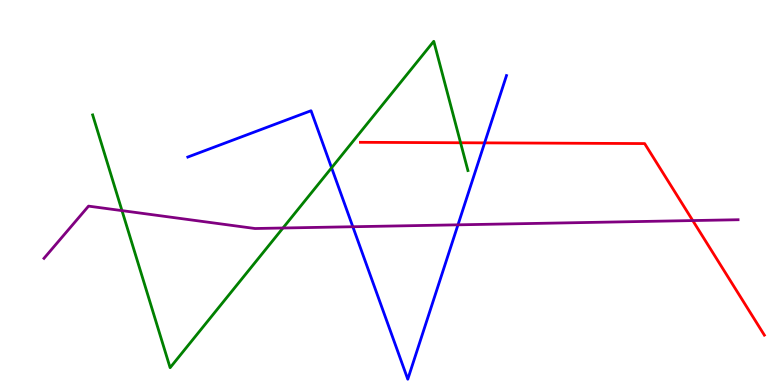[{'lines': ['blue', 'red'], 'intersections': [{'x': 6.25, 'y': 6.29}]}, {'lines': ['green', 'red'], 'intersections': [{'x': 5.94, 'y': 6.29}]}, {'lines': ['purple', 'red'], 'intersections': [{'x': 8.94, 'y': 4.27}]}, {'lines': ['blue', 'green'], 'intersections': [{'x': 4.28, 'y': 5.64}]}, {'lines': ['blue', 'purple'], 'intersections': [{'x': 4.55, 'y': 4.11}, {'x': 5.91, 'y': 4.16}]}, {'lines': ['green', 'purple'], 'intersections': [{'x': 1.57, 'y': 4.53}, {'x': 3.65, 'y': 4.08}]}]